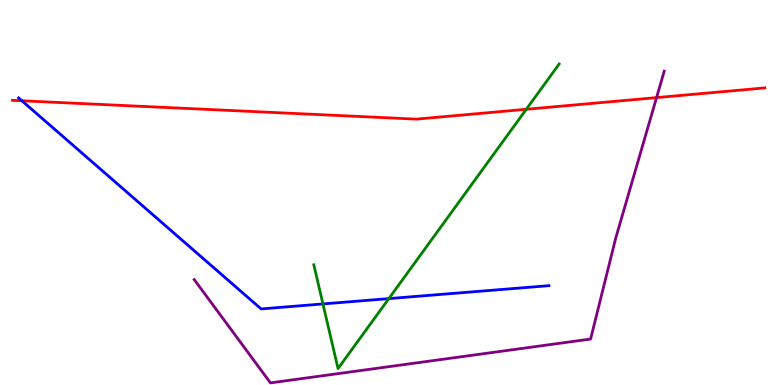[{'lines': ['blue', 'red'], 'intersections': [{'x': 0.282, 'y': 7.38}]}, {'lines': ['green', 'red'], 'intersections': [{'x': 6.79, 'y': 7.16}]}, {'lines': ['purple', 'red'], 'intersections': [{'x': 8.47, 'y': 7.46}]}, {'lines': ['blue', 'green'], 'intersections': [{'x': 4.17, 'y': 2.11}, {'x': 5.02, 'y': 2.24}]}, {'lines': ['blue', 'purple'], 'intersections': []}, {'lines': ['green', 'purple'], 'intersections': []}]